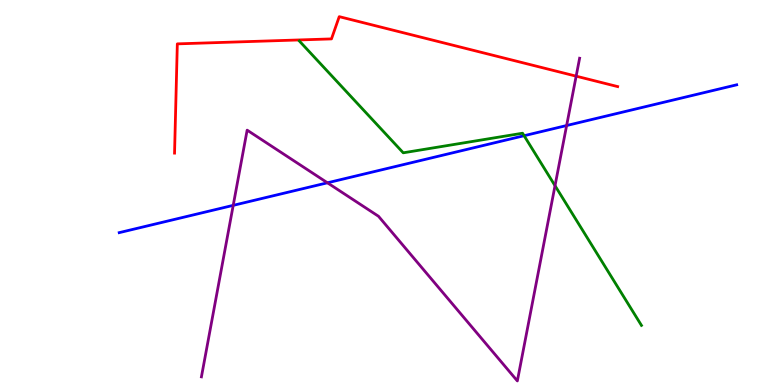[{'lines': ['blue', 'red'], 'intersections': []}, {'lines': ['green', 'red'], 'intersections': []}, {'lines': ['purple', 'red'], 'intersections': [{'x': 7.43, 'y': 8.02}]}, {'lines': ['blue', 'green'], 'intersections': [{'x': 6.76, 'y': 6.48}]}, {'lines': ['blue', 'purple'], 'intersections': [{'x': 3.01, 'y': 4.67}, {'x': 4.23, 'y': 5.25}, {'x': 7.31, 'y': 6.74}]}, {'lines': ['green', 'purple'], 'intersections': [{'x': 7.16, 'y': 5.18}]}]